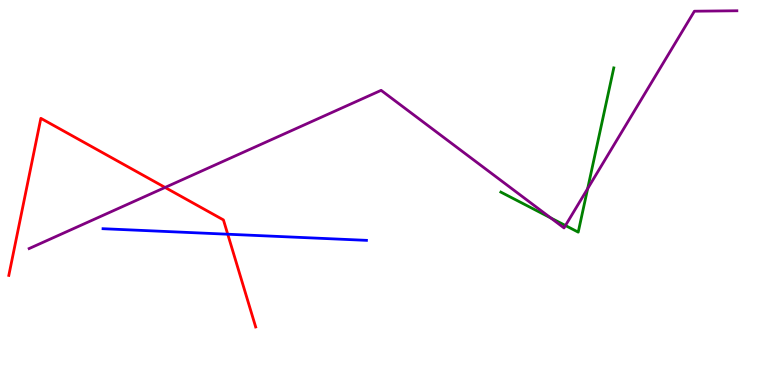[{'lines': ['blue', 'red'], 'intersections': [{'x': 2.94, 'y': 3.92}]}, {'lines': ['green', 'red'], 'intersections': []}, {'lines': ['purple', 'red'], 'intersections': [{'x': 2.13, 'y': 5.13}]}, {'lines': ['blue', 'green'], 'intersections': []}, {'lines': ['blue', 'purple'], 'intersections': []}, {'lines': ['green', 'purple'], 'intersections': [{'x': 7.11, 'y': 4.34}, {'x': 7.3, 'y': 4.14}, {'x': 7.58, 'y': 5.1}]}]